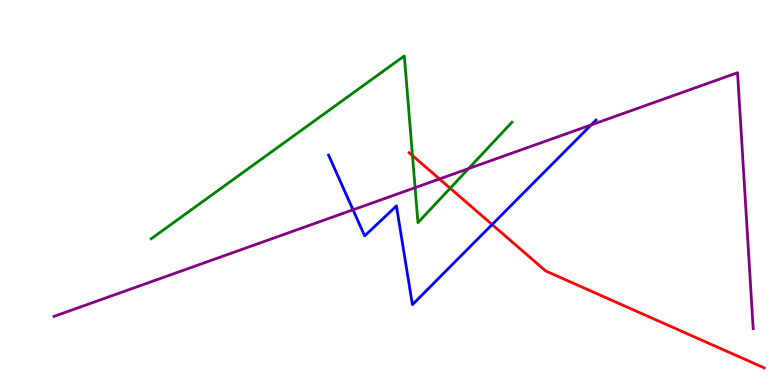[{'lines': ['blue', 'red'], 'intersections': [{'x': 6.35, 'y': 4.17}]}, {'lines': ['green', 'red'], 'intersections': [{'x': 5.32, 'y': 5.96}, {'x': 5.81, 'y': 5.11}]}, {'lines': ['purple', 'red'], 'intersections': [{'x': 5.67, 'y': 5.35}]}, {'lines': ['blue', 'green'], 'intersections': []}, {'lines': ['blue', 'purple'], 'intersections': [{'x': 4.56, 'y': 4.55}, {'x': 7.63, 'y': 6.76}]}, {'lines': ['green', 'purple'], 'intersections': [{'x': 5.36, 'y': 5.13}, {'x': 6.05, 'y': 5.62}]}]